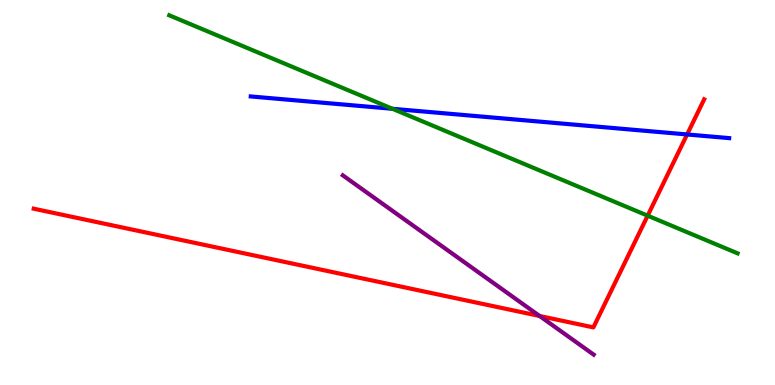[{'lines': ['blue', 'red'], 'intersections': [{'x': 8.87, 'y': 6.51}]}, {'lines': ['green', 'red'], 'intersections': [{'x': 8.36, 'y': 4.4}]}, {'lines': ['purple', 'red'], 'intersections': [{'x': 6.96, 'y': 1.79}]}, {'lines': ['blue', 'green'], 'intersections': [{'x': 5.06, 'y': 7.17}]}, {'lines': ['blue', 'purple'], 'intersections': []}, {'lines': ['green', 'purple'], 'intersections': []}]